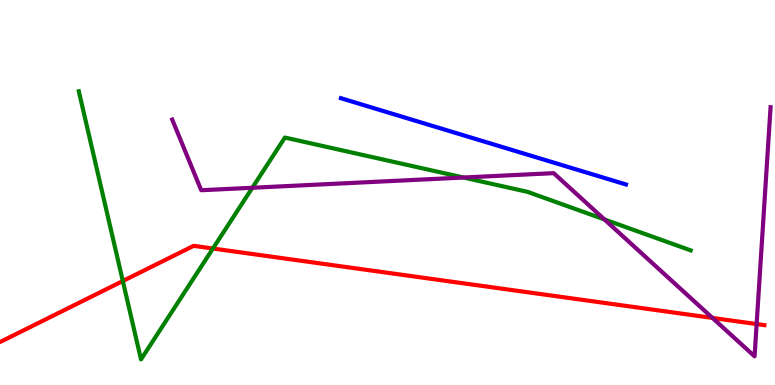[{'lines': ['blue', 'red'], 'intersections': []}, {'lines': ['green', 'red'], 'intersections': [{'x': 1.58, 'y': 2.7}, {'x': 2.75, 'y': 3.54}]}, {'lines': ['purple', 'red'], 'intersections': [{'x': 9.19, 'y': 1.74}, {'x': 9.76, 'y': 1.58}]}, {'lines': ['blue', 'green'], 'intersections': []}, {'lines': ['blue', 'purple'], 'intersections': []}, {'lines': ['green', 'purple'], 'intersections': [{'x': 3.26, 'y': 5.12}, {'x': 5.98, 'y': 5.39}, {'x': 7.8, 'y': 4.3}]}]